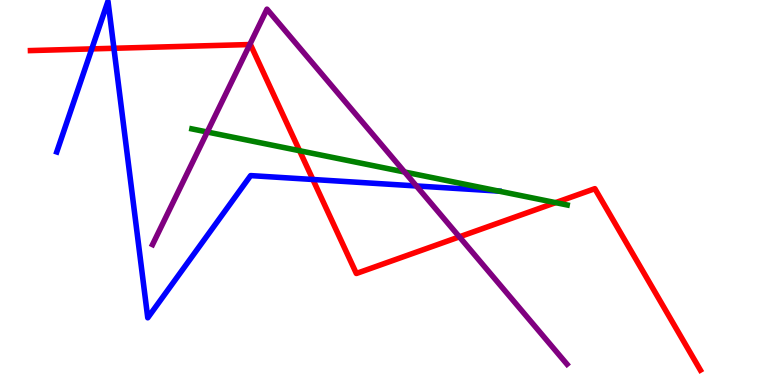[{'lines': ['blue', 'red'], 'intersections': [{'x': 1.18, 'y': 8.73}, {'x': 1.47, 'y': 8.75}, {'x': 4.04, 'y': 5.34}]}, {'lines': ['green', 'red'], 'intersections': [{'x': 3.87, 'y': 6.09}, {'x': 7.17, 'y': 4.74}]}, {'lines': ['purple', 'red'], 'intersections': [{'x': 3.22, 'y': 8.84}, {'x': 5.93, 'y': 3.85}]}, {'lines': ['blue', 'green'], 'intersections': [{'x': 6.44, 'y': 5.04}]}, {'lines': ['blue', 'purple'], 'intersections': [{'x': 5.37, 'y': 5.17}]}, {'lines': ['green', 'purple'], 'intersections': [{'x': 2.67, 'y': 6.57}, {'x': 5.22, 'y': 5.53}]}]